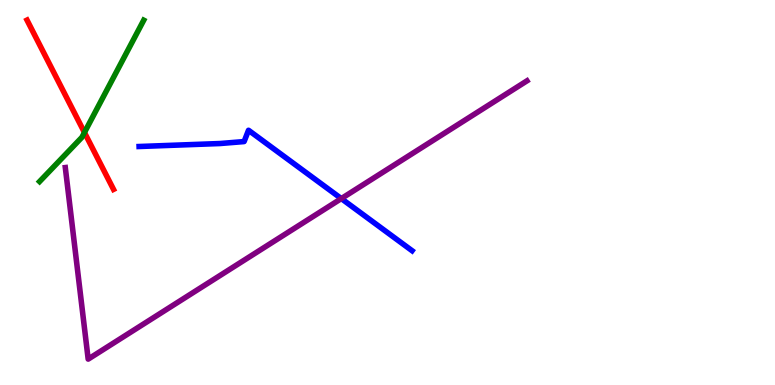[{'lines': ['blue', 'red'], 'intersections': []}, {'lines': ['green', 'red'], 'intersections': [{'x': 1.09, 'y': 6.56}]}, {'lines': ['purple', 'red'], 'intersections': []}, {'lines': ['blue', 'green'], 'intersections': []}, {'lines': ['blue', 'purple'], 'intersections': [{'x': 4.4, 'y': 4.84}]}, {'lines': ['green', 'purple'], 'intersections': []}]